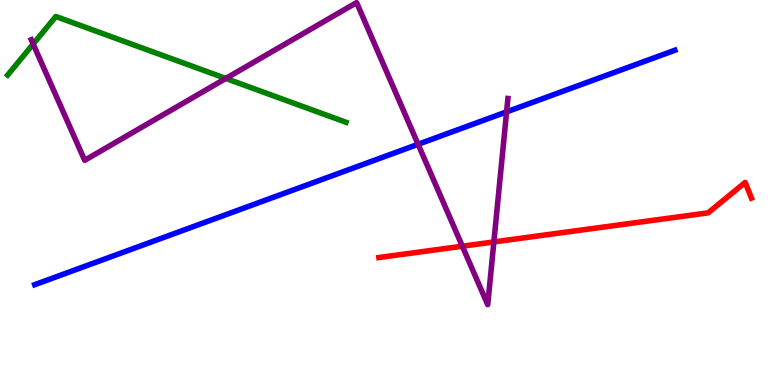[{'lines': ['blue', 'red'], 'intersections': []}, {'lines': ['green', 'red'], 'intersections': []}, {'lines': ['purple', 'red'], 'intersections': [{'x': 5.97, 'y': 3.61}, {'x': 6.37, 'y': 3.72}]}, {'lines': ['blue', 'green'], 'intersections': []}, {'lines': ['blue', 'purple'], 'intersections': [{'x': 5.39, 'y': 6.25}, {'x': 6.54, 'y': 7.09}]}, {'lines': ['green', 'purple'], 'intersections': [{'x': 0.428, 'y': 8.86}, {'x': 2.91, 'y': 7.96}]}]